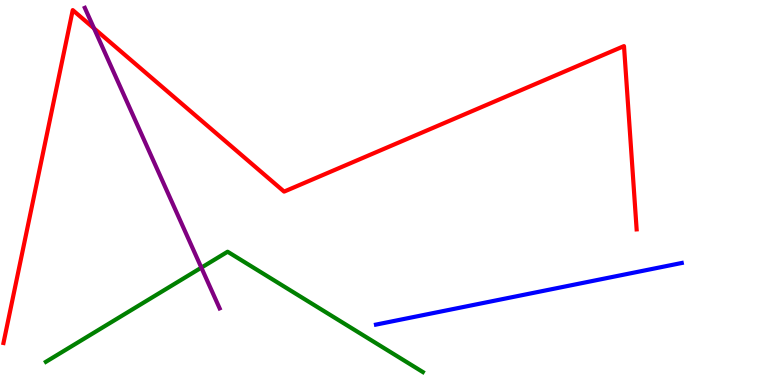[{'lines': ['blue', 'red'], 'intersections': []}, {'lines': ['green', 'red'], 'intersections': []}, {'lines': ['purple', 'red'], 'intersections': [{'x': 1.21, 'y': 9.26}]}, {'lines': ['blue', 'green'], 'intersections': []}, {'lines': ['blue', 'purple'], 'intersections': []}, {'lines': ['green', 'purple'], 'intersections': [{'x': 2.6, 'y': 3.05}]}]